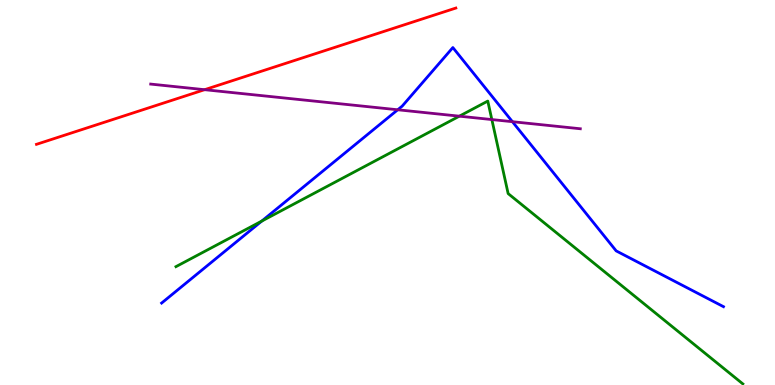[{'lines': ['blue', 'red'], 'intersections': []}, {'lines': ['green', 'red'], 'intersections': []}, {'lines': ['purple', 'red'], 'intersections': [{'x': 2.64, 'y': 7.67}]}, {'lines': ['blue', 'green'], 'intersections': [{'x': 3.38, 'y': 4.26}]}, {'lines': ['blue', 'purple'], 'intersections': [{'x': 5.13, 'y': 7.15}, {'x': 6.61, 'y': 6.84}]}, {'lines': ['green', 'purple'], 'intersections': [{'x': 5.93, 'y': 6.98}, {'x': 6.35, 'y': 6.89}]}]